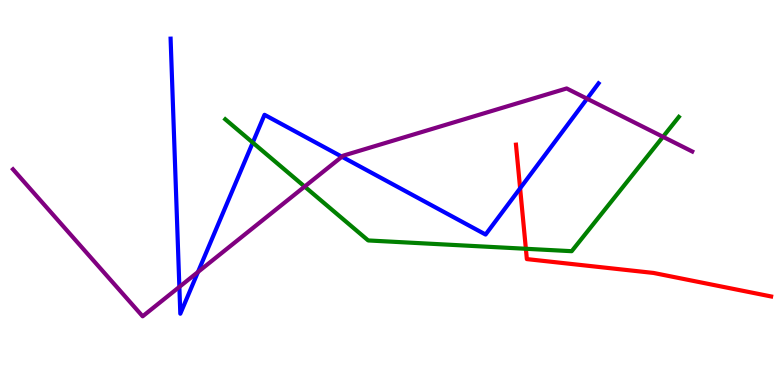[{'lines': ['blue', 'red'], 'intersections': [{'x': 6.71, 'y': 5.11}]}, {'lines': ['green', 'red'], 'intersections': [{'x': 6.79, 'y': 3.54}]}, {'lines': ['purple', 'red'], 'intersections': []}, {'lines': ['blue', 'green'], 'intersections': [{'x': 3.26, 'y': 6.3}]}, {'lines': ['blue', 'purple'], 'intersections': [{'x': 2.31, 'y': 2.55}, {'x': 2.55, 'y': 2.94}, {'x': 4.41, 'y': 5.93}, {'x': 7.58, 'y': 7.44}]}, {'lines': ['green', 'purple'], 'intersections': [{'x': 3.93, 'y': 5.15}, {'x': 8.55, 'y': 6.45}]}]